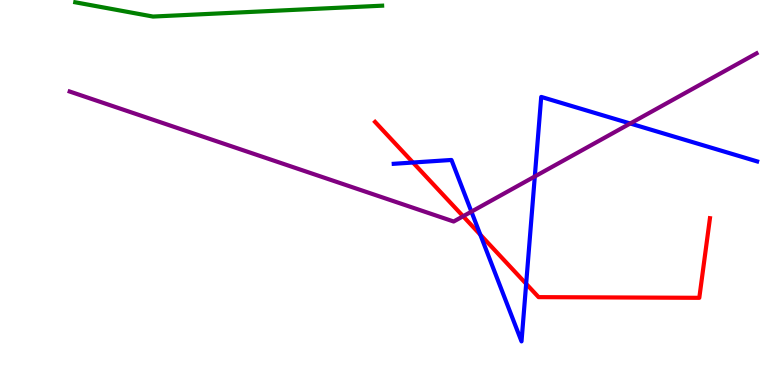[{'lines': ['blue', 'red'], 'intersections': [{'x': 5.33, 'y': 5.78}, {'x': 6.2, 'y': 3.9}, {'x': 6.79, 'y': 2.63}]}, {'lines': ['green', 'red'], 'intersections': []}, {'lines': ['purple', 'red'], 'intersections': [{'x': 5.98, 'y': 4.38}]}, {'lines': ['blue', 'green'], 'intersections': []}, {'lines': ['blue', 'purple'], 'intersections': [{'x': 6.08, 'y': 4.5}, {'x': 6.9, 'y': 5.42}, {'x': 8.13, 'y': 6.79}]}, {'lines': ['green', 'purple'], 'intersections': []}]